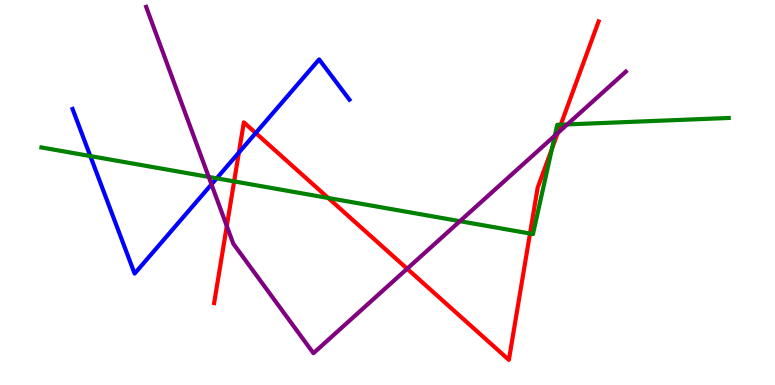[{'lines': ['blue', 'red'], 'intersections': [{'x': 3.08, 'y': 6.04}, {'x': 3.3, 'y': 6.54}]}, {'lines': ['green', 'red'], 'intersections': [{'x': 3.02, 'y': 5.29}, {'x': 4.24, 'y': 4.86}, {'x': 6.84, 'y': 3.93}, {'x': 7.12, 'y': 6.13}, {'x': 7.24, 'y': 6.76}]}, {'lines': ['purple', 'red'], 'intersections': [{'x': 2.93, 'y': 4.13}, {'x': 5.25, 'y': 3.02}, {'x': 7.2, 'y': 6.54}]}, {'lines': ['blue', 'green'], 'intersections': [{'x': 1.17, 'y': 5.95}, {'x': 2.8, 'y': 5.37}]}, {'lines': ['blue', 'purple'], 'intersections': [{'x': 2.73, 'y': 5.21}]}, {'lines': ['green', 'purple'], 'intersections': [{'x': 2.69, 'y': 5.4}, {'x': 5.93, 'y': 4.26}, {'x': 7.16, 'y': 6.48}, {'x': 7.32, 'y': 6.77}]}]